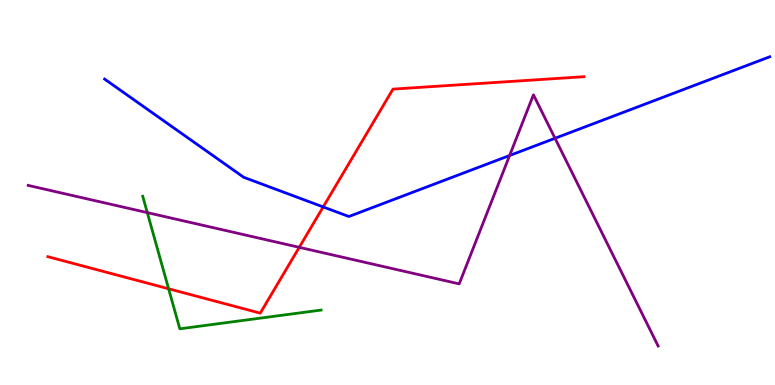[{'lines': ['blue', 'red'], 'intersections': [{'x': 4.17, 'y': 4.62}]}, {'lines': ['green', 'red'], 'intersections': [{'x': 2.18, 'y': 2.5}]}, {'lines': ['purple', 'red'], 'intersections': [{'x': 3.86, 'y': 3.58}]}, {'lines': ['blue', 'green'], 'intersections': []}, {'lines': ['blue', 'purple'], 'intersections': [{'x': 6.58, 'y': 5.96}, {'x': 7.16, 'y': 6.41}]}, {'lines': ['green', 'purple'], 'intersections': [{'x': 1.9, 'y': 4.48}]}]